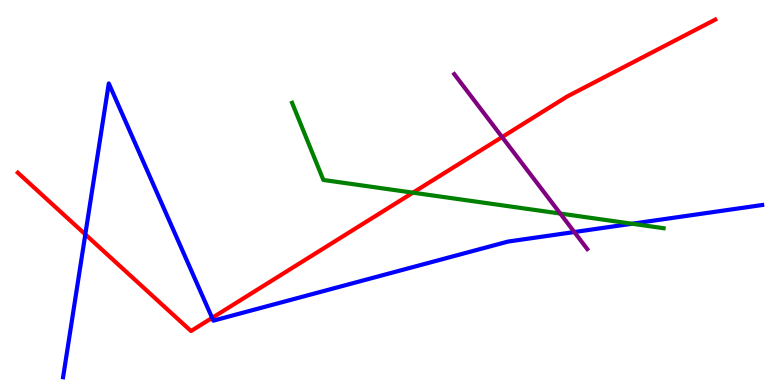[{'lines': ['blue', 'red'], 'intersections': [{'x': 1.1, 'y': 3.91}, {'x': 2.74, 'y': 1.74}]}, {'lines': ['green', 'red'], 'intersections': [{'x': 5.33, 'y': 5.0}]}, {'lines': ['purple', 'red'], 'intersections': [{'x': 6.48, 'y': 6.44}]}, {'lines': ['blue', 'green'], 'intersections': [{'x': 8.16, 'y': 4.19}]}, {'lines': ['blue', 'purple'], 'intersections': [{'x': 7.41, 'y': 3.97}]}, {'lines': ['green', 'purple'], 'intersections': [{'x': 7.23, 'y': 4.45}]}]